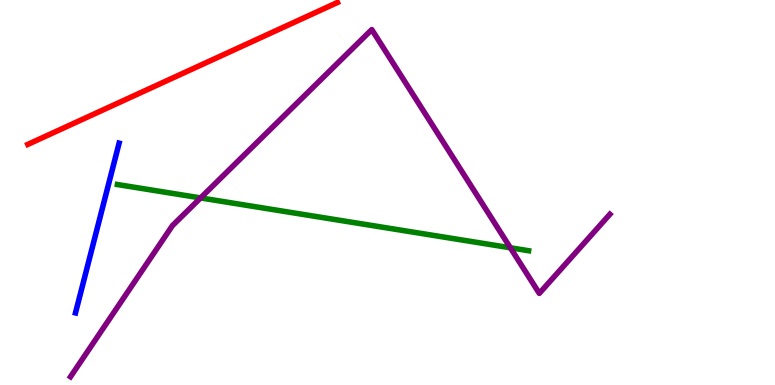[{'lines': ['blue', 'red'], 'intersections': []}, {'lines': ['green', 'red'], 'intersections': []}, {'lines': ['purple', 'red'], 'intersections': []}, {'lines': ['blue', 'green'], 'intersections': []}, {'lines': ['blue', 'purple'], 'intersections': []}, {'lines': ['green', 'purple'], 'intersections': [{'x': 2.59, 'y': 4.86}, {'x': 6.59, 'y': 3.56}]}]